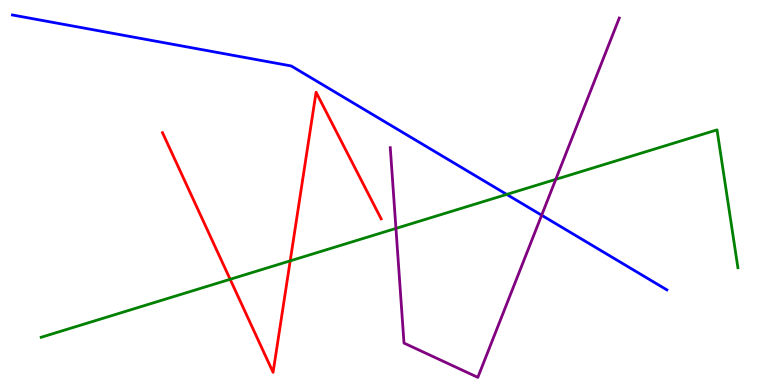[{'lines': ['blue', 'red'], 'intersections': []}, {'lines': ['green', 'red'], 'intersections': [{'x': 2.97, 'y': 2.75}, {'x': 3.74, 'y': 3.22}]}, {'lines': ['purple', 'red'], 'intersections': []}, {'lines': ['blue', 'green'], 'intersections': [{'x': 6.54, 'y': 4.95}]}, {'lines': ['blue', 'purple'], 'intersections': [{'x': 6.99, 'y': 4.41}]}, {'lines': ['green', 'purple'], 'intersections': [{'x': 5.11, 'y': 4.07}, {'x': 7.17, 'y': 5.34}]}]